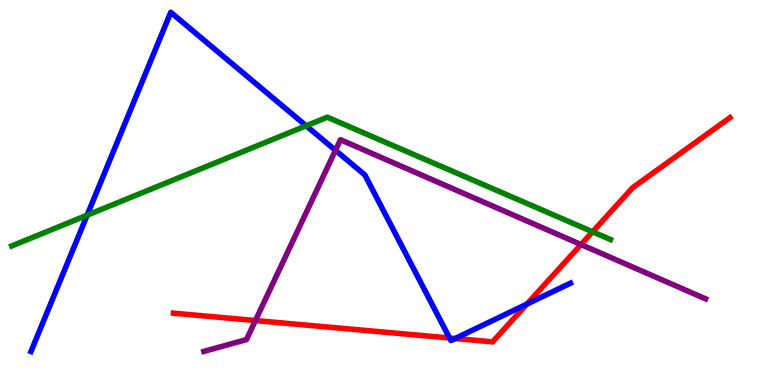[{'lines': ['blue', 'red'], 'intersections': [{'x': 5.8, 'y': 1.22}, {'x': 5.87, 'y': 1.21}, {'x': 6.8, 'y': 2.1}]}, {'lines': ['green', 'red'], 'intersections': [{'x': 7.65, 'y': 3.98}]}, {'lines': ['purple', 'red'], 'intersections': [{'x': 3.3, 'y': 1.67}, {'x': 7.5, 'y': 3.65}]}, {'lines': ['blue', 'green'], 'intersections': [{'x': 1.12, 'y': 4.41}, {'x': 3.95, 'y': 6.73}]}, {'lines': ['blue', 'purple'], 'intersections': [{'x': 4.33, 'y': 6.1}]}, {'lines': ['green', 'purple'], 'intersections': []}]